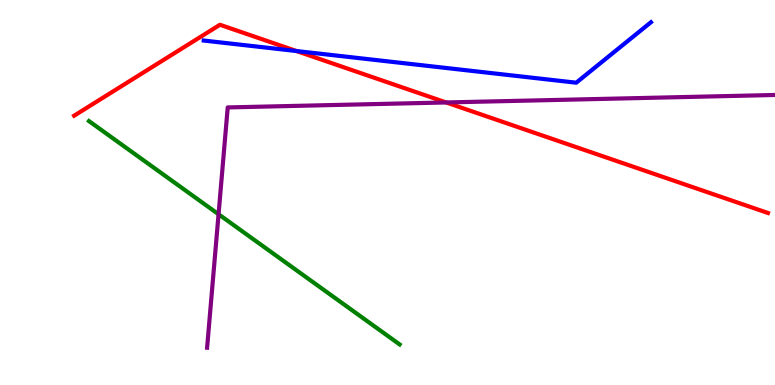[{'lines': ['blue', 'red'], 'intersections': [{'x': 3.83, 'y': 8.67}]}, {'lines': ['green', 'red'], 'intersections': []}, {'lines': ['purple', 'red'], 'intersections': [{'x': 5.76, 'y': 7.34}]}, {'lines': ['blue', 'green'], 'intersections': []}, {'lines': ['blue', 'purple'], 'intersections': []}, {'lines': ['green', 'purple'], 'intersections': [{'x': 2.82, 'y': 4.44}]}]